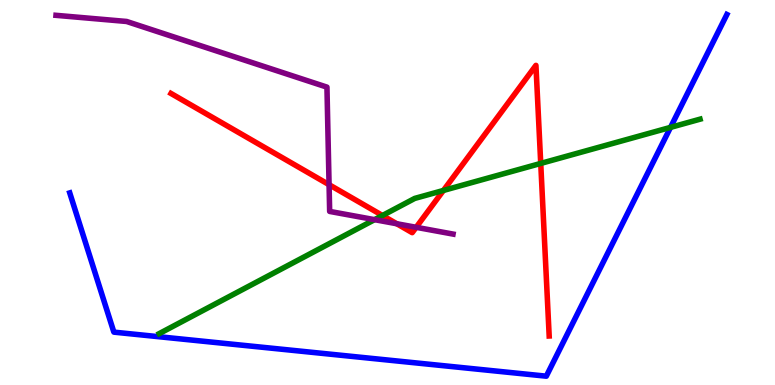[{'lines': ['blue', 'red'], 'intersections': []}, {'lines': ['green', 'red'], 'intersections': [{'x': 4.93, 'y': 4.4}, {'x': 5.72, 'y': 5.05}, {'x': 6.98, 'y': 5.76}]}, {'lines': ['purple', 'red'], 'intersections': [{'x': 4.25, 'y': 5.2}, {'x': 5.12, 'y': 4.19}, {'x': 5.37, 'y': 4.1}]}, {'lines': ['blue', 'green'], 'intersections': [{'x': 8.65, 'y': 6.69}]}, {'lines': ['blue', 'purple'], 'intersections': []}, {'lines': ['green', 'purple'], 'intersections': [{'x': 4.83, 'y': 4.29}]}]